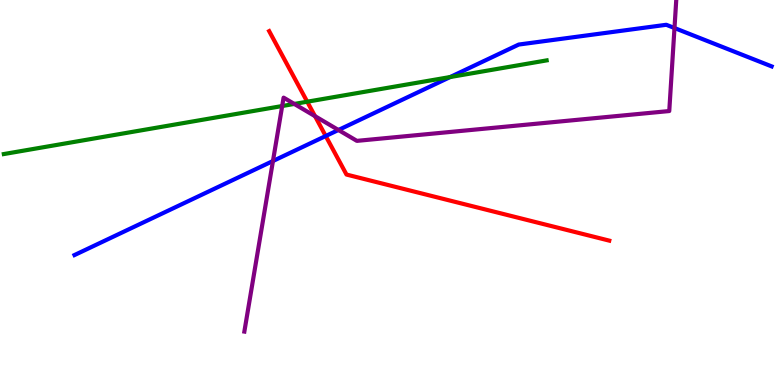[{'lines': ['blue', 'red'], 'intersections': [{'x': 4.2, 'y': 6.47}]}, {'lines': ['green', 'red'], 'intersections': [{'x': 3.96, 'y': 7.36}]}, {'lines': ['purple', 'red'], 'intersections': [{'x': 4.06, 'y': 6.98}]}, {'lines': ['blue', 'green'], 'intersections': [{'x': 5.81, 'y': 8.0}]}, {'lines': ['blue', 'purple'], 'intersections': [{'x': 3.52, 'y': 5.82}, {'x': 4.37, 'y': 6.62}, {'x': 8.7, 'y': 9.27}]}, {'lines': ['green', 'purple'], 'intersections': [{'x': 3.64, 'y': 7.25}, {'x': 3.8, 'y': 7.3}]}]